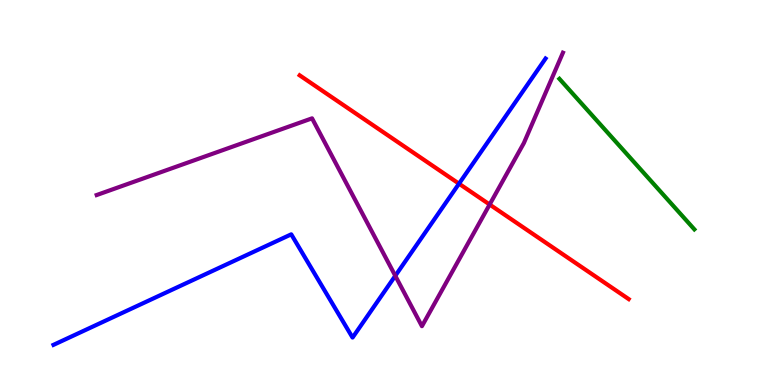[{'lines': ['blue', 'red'], 'intersections': [{'x': 5.92, 'y': 5.23}]}, {'lines': ['green', 'red'], 'intersections': []}, {'lines': ['purple', 'red'], 'intersections': [{'x': 6.32, 'y': 4.69}]}, {'lines': ['blue', 'green'], 'intersections': []}, {'lines': ['blue', 'purple'], 'intersections': [{'x': 5.1, 'y': 2.84}]}, {'lines': ['green', 'purple'], 'intersections': []}]